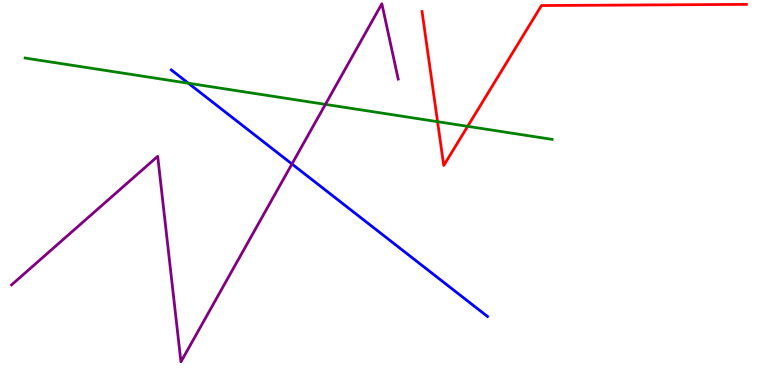[{'lines': ['blue', 'red'], 'intersections': []}, {'lines': ['green', 'red'], 'intersections': [{'x': 5.65, 'y': 6.84}, {'x': 6.03, 'y': 6.72}]}, {'lines': ['purple', 'red'], 'intersections': []}, {'lines': ['blue', 'green'], 'intersections': [{'x': 2.43, 'y': 7.84}]}, {'lines': ['blue', 'purple'], 'intersections': [{'x': 3.77, 'y': 5.74}]}, {'lines': ['green', 'purple'], 'intersections': [{'x': 4.2, 'y': 7.29}]}]